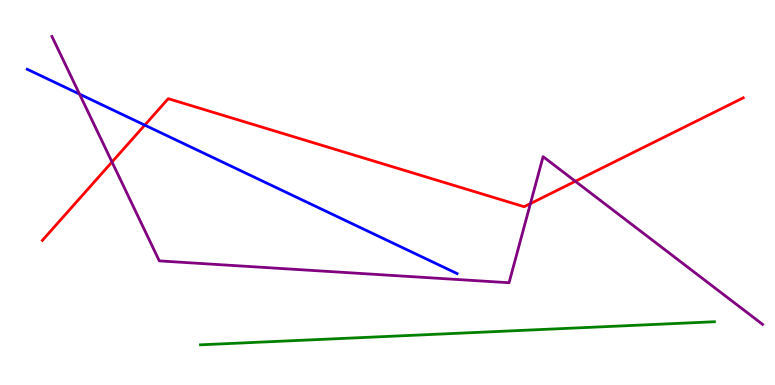[{'lines': ['blue', 'red'], 'intersections': [{'x': 1.87, 'y': 6.75}]}, {'lines': ['green', 'red'], 'intersections': []}, {'lines': ['purple', 'red'], 'intersections': [{'x': 1.45, 'y': 5.79}, {'x': 6.84, 'y': 4.71}, {'x': 7.42, 'y': 5.29}]}, {'lines': ['blue', 'green'], 'intersections': []}, {'lines': ['blue', 'purple'], 'intersections': [{'x': 1.03, 'y': 7.56}]}, {'lines': ['green', 'purple'], 'intersections': []}]